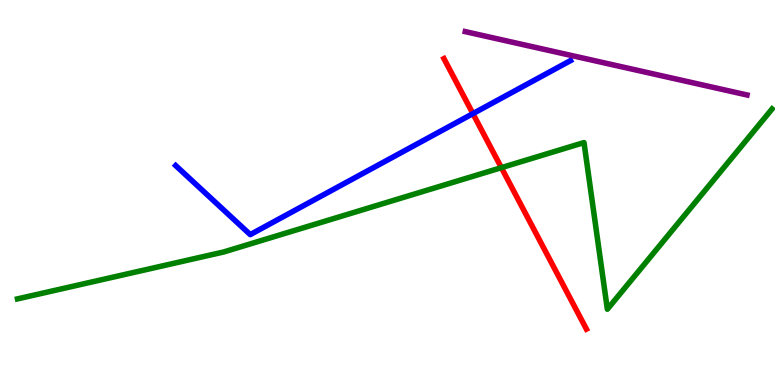[{'lines': ['blue', 'red'], 'intersections': [{'x': 6.1, 'y': 7.05}]}, {'lines': ['green', 'red'], 'intersections': [{'x': 6.47, 'y': 5.65}]}, {'lines': ['purple', 'red'], 'intersections': []}, {'lines': ['blue', 'green'], 'intersections': []}, {'lines': ['blue', 'purple'], 'intersections': []}, {'lines': ['green', 'purple'], 'intersections': []}]